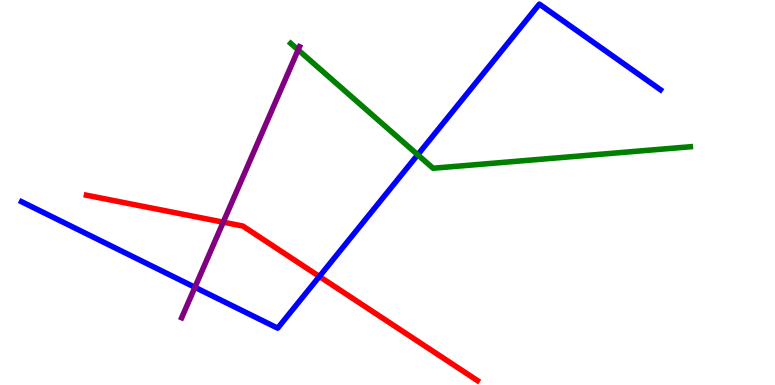[{'lines': ['blue', 'red'], 'intersections': [{'x': 4.12, 'y': 2.82}]}, {'lines': ['green', 'red'], 'intersections': []}, {'lines': ['purple', 'red'], 'intersections': [{'x': 2.88, 'y': 4.23}]}, {'lines': ['blue', 'green'], 'intersections': [{'x': 5.39, 'y': 5.98}]}, {'lines': ['blue', 'purple'], 'intersections': [{'x': 2.51, 'y': 2.54}]}, {'lines': ['green', 'purple'], 'intersections': [{'x': 3.85, 'y': 8.7}]}]